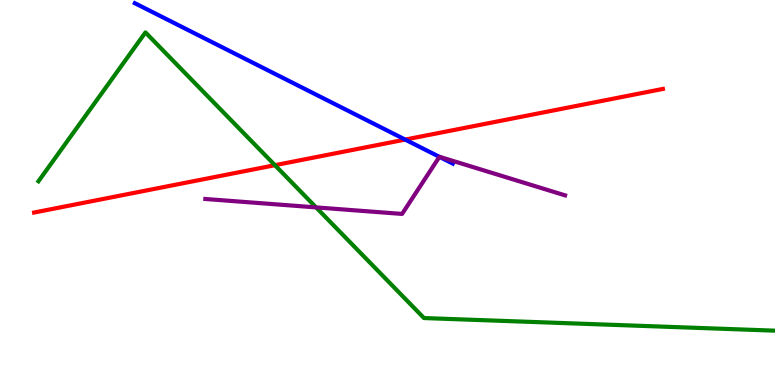[{'lines': ['blue', 'red'], 'intersections': [{'x': 5.23, 'y': 6.37}]}, {'lines': ['green', 'red'], 'intersections': [{'x': 3.55, 'y': 5.71}]}, {'lines': ['purple', 'red'], 'intersections': []}, {'lines': ['blue', 'green'], 'intersections': []}, {'lines': ['blue', 'purple'], 'intersections': [{'x': 5.67, 'y': 5.93}]}, {'lines': ['green', 'purple'], 'intersections': [{'x': 4.08, 'y': 4.61}]}]